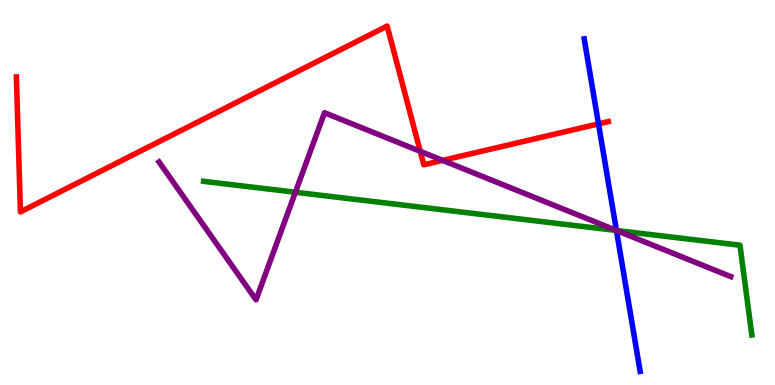[{'lines': ['blue', 'red'], 'intersections': [{'x': 7.72, 'y': 6.78}]}, {'lines': ['green', 'red'], 'intersections': []}, {'lines': ['purple', 'red'], 'intersections': [{'x': 5.42, 'y': 6.07}, {'x': 5.71, 'y': 5.83}]}, {'lines': ['blue', 'green'], 'intersections': [{'x': 7.95, 'y': 4.01}]}, {'lines': ['blue', 'purple'], 'intersections': [{'x': 7.95, 'y': 4.01}]}, {'lines': ['green', 'purple'], 'intersections': [{'x': 3.81, 'y': 5.01}, {'x': 7.95, 'y': 4.01}]}]